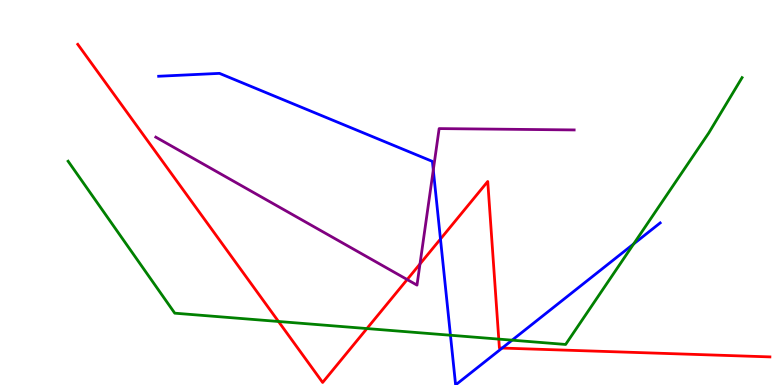[{'lines': ['blue', 'red'], 'intersections': [{'x': 5.68, 'y': 3.79}, {'x': 6.48, 'y': 0.959}]}, {'lines': ['green', 'red'], 'intersections': [{'x': 3.59, 'y': 1.65}, {'x': 4.73, 'y': 1.47}, {'x': 6.44, 'y': 1.19}]}, {'lines': ['purple', 'red'], 'intersections': [{'x': 5.25, 'y': 2.74}, {'x': 5.42, 'y': 3.14}]}, {'lines': ['blue', 'green'], 'intersections': [{'x': 5.81, 'y': 1.29}, {'x': 6.61, 'y': 1.16}, {'x': 8.18, 'y': 3.66}]}, {'lines': ['blue', 'purple'], 'intersections': [{'x': 5.59, 'y': 5.59}]}, {'lines': ['green', 'purple'], 'intersections': []}]